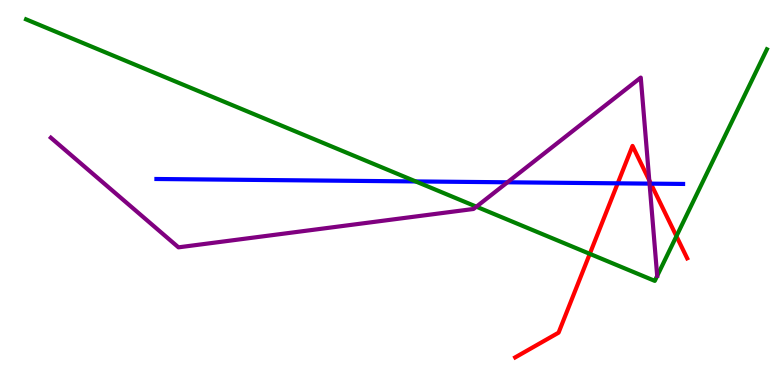[{'lines': ['blue', 'red'], 'intersections': [{'x': 7.97, 'y': 5.24}, {'x': 8.4, 'y': 5.23}]}, {'lines': ['green', 'red'], 'intersections': [{'x': 7.61, 'y': 3.41}, {'x': 8.73, 'y': 3.87}]}, {'lines': ['purple', 'red'], 'intersections': [{'x': 8.38, 'y': 5.32}]}, {'lines': ['blue', 'green'], 'intersections': [{'x': 5.36, 'y': 5.29}]}, {'lines': ['blue', 'purple'], 'intersections': [{'x': 6.55, 'y': 5.27}, {'x': 8.38, 'y': 5.23}]}, {'lines': ['green', 'purple'], 'intersections': [{'x': 6.15, 'y': 4.63}]}]